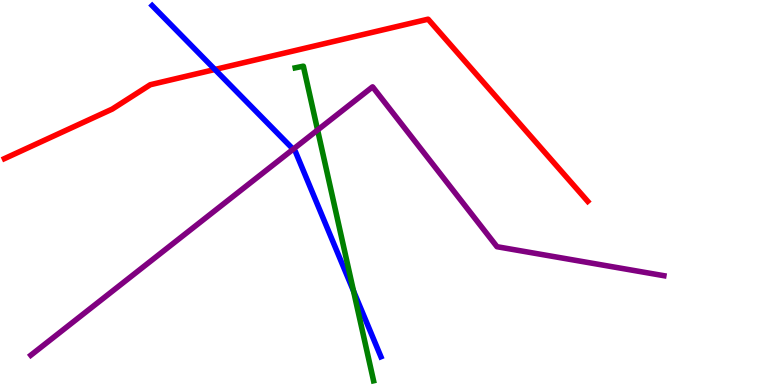[{'lines': ['blue', 'red'], 'intersections': [{'x': 2.77, 'y': 8.2}]}, {'lines': ['green', 'red'], 'intersections': []}, {'lines': ['purple', 'red'], 'intersections': []}, {'lines': ['blue', 'green'], 'intersections': [{'x': 4.56, 'y': 2.44}]}, {'lines': ['blue', 'purple'], 'intersections': [{'x': 3.78, 'y': 6.12}]}, {'lines': ['green', 'purple'], 'intersections': [{'x': 4.1, 'y': 6.62}]}]